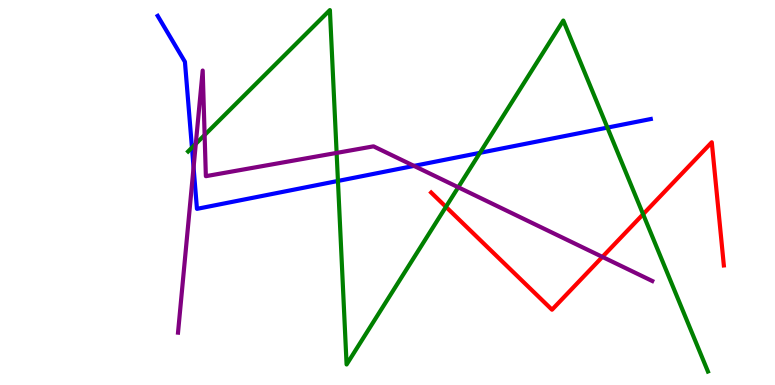[{'lines': ['blue', 'red'], 'intersections': []}, {'lines': ['green', 'red'], 'intersections': [{'x': 5.75, 'y': 4.63}, {'x': 8.3, 'y': 4.44}]}, {'lines': ['purple', 'red'], 'intersections': [{'x': 7.77, 'y': 3.33}]}, {'lines': ['blue', 'green'], 'intersections': [{'x': 2.48, 'y': 6.17}, {'x': 4.36, 'y': 5.3}, {'x': 6.19, 'y': 6.03}, {'x': 7.84, 'y': 6.69}]}, {'lines': ['blue', 'purple'], 'intersections': [{'x': 2.5, 'y': 5.65}, {'x': 5.34, 'y': 5.69}]}, {'lines': ['green', 'purple'], 'intersections': [{'x': 2.53, 'y': 6.26}, {'x': 2.64, 'y': 6.49}, {'x': 4.34, 'y': 6.03}, {'x': 5.91, 'y': 5.14}]}]